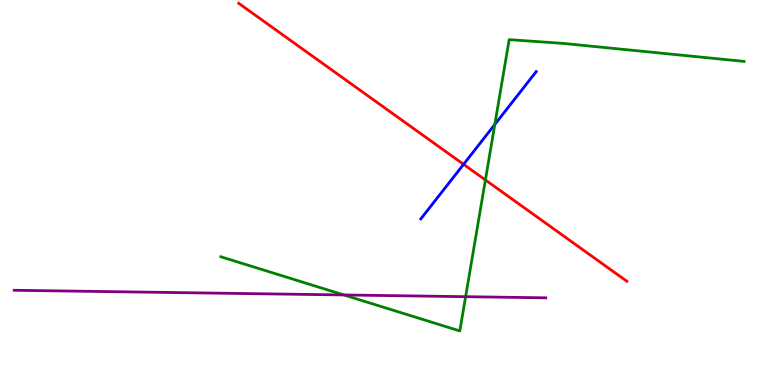[{'lines': ['blue', 'red'], 'intersections': [{'x': 5.98, 'y': 5.73}]}, {'lines': ['green', 'red'], 'intersections': [{'x': 6.26, 'y': 5.33}]}, {'lines': ['purple', 'red'], 'intersections': []}, {'lines': ['blue', 'green'], 'intersections': [{'x': 6.38, 'y': 6.77}]}, {'lines': ['blue', 'purple'], 'intersections': []}, {'lines': ['green', 'purple'], 'intersections': [{'x': 4.44, 'y': 2.34}, {'x': 6.01, 'y': 2.29}]}]